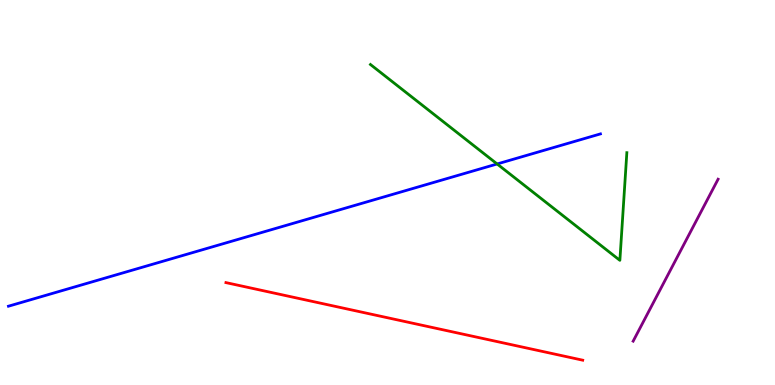[{'lines': ['blue', 'red'], 'intersections': []}, {'lines': ['green', 'red'], 'intersections': []}, {'lines': ['purple', 'red'], 'intersections': []}, {'lines': ['blue', 'green'], 'intersections': [{'x': 6.41, 'y': 5.74}]}, {'lines': ['blue', 'purple'], 'intersections': []}, {'lines': ['green', 'purple'], 'intersections': []}]